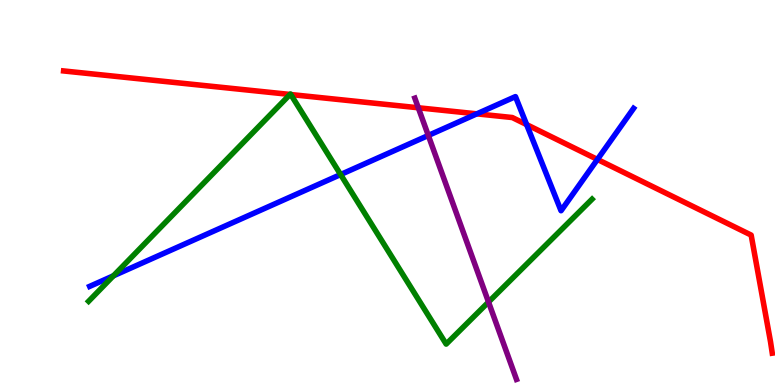[{'lines': ['blue', 'red'], 'intersections': [{'x': 6.15, 'y': 7.04}, {'x': 6.8, 'y': 6.76}, {'x': 7.71, 'y': 5.86}]}, {'lines': ['green', 'red'], 'intersections': [{'x': 3.74, 'y': 7.55}, {'x': 3.75, 'y': 7.54}]}, {'lines': ['purple', 'red'], 'intersections': [{'x': 5.4, 'y': 7.2}]}, {'lines': ['blue', 'green'], 'intersections': [{'x': 1.46, 'y': 2.84}, {'x': 4.39, 'y': 5.47}]}, {'lines': ['blue', 'purple'], 'intersections': [{'x': 5.53, 'y': 6.48}]}, {'lines': ['green', 'purple'], 'intersections': [{'x': 6.3, 'y': 2.15}]}]